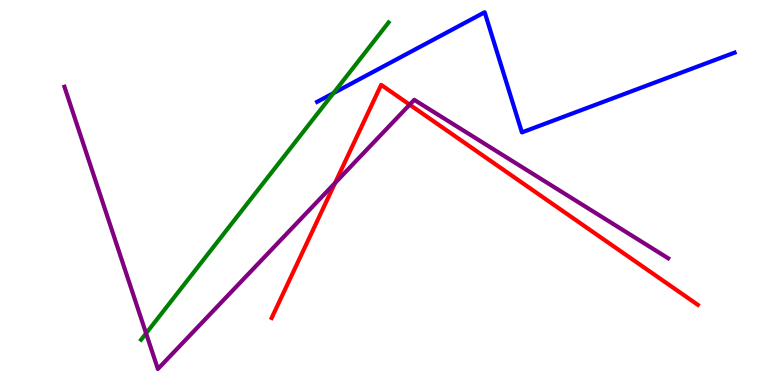[{'lines': ['blue', 'red'], 'intersections': []}, {'lines': ['green', 'red'], 'intersections': []}, {'lines': ['purple', 'red'], 'intersections': [{'x': 4.32, 'y': 5.25}, {'x': 5.29, 'y': 7.28}]}, {'lines': ['blue', 'green'], 'intersections': [{'x': 4.3, 'y': 7.58}]}, {'lines': ['blue', 'purple'], 'intersections': []}, {'lines': ['green', 'purple'], 'intersections': [{'x': 1.88, 'y': 1.34}]}]